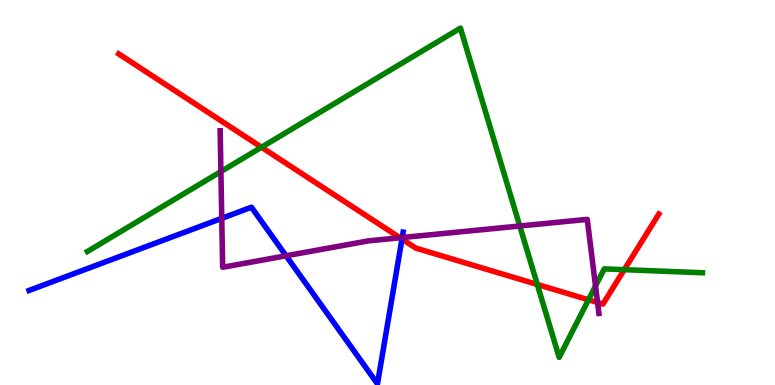[{'lines': ['blue', 'red'], 'intersections': [{'x': 5.19, 'y': 3.79}]}, {'lines': ['green', 'red'], 'intersections': [{'x': 3.37, 'y': 6.18}, {'x': 6.93, 'y': 2.61}, {'x': 7.59, 'y': 2.21}, {'x': 8.06, 'y': 3.0}]}, {'lines': ['purple', 'red'], 'intersections': [{'x': 5.16, 'y': 3.82}, {'x': 7.71, 'y': 2.14}]}, {'lines': ['blue', 'green'], 'intersections': []}, {'lines': ['blue', 'purple'], 'intersections': [{'x': 2.86, 'y': 4.33}, {'x': 3.69, 'y': 3.36}, {'x': 5.19, 'y': 3.83}]}, {'lines': ['green', 'purple'], 'intersections': [{'x': 2.85, 'y': 5.54}, {'x': 6.71, 'y': 4.13}, {'x': 7.68, 'y': 2.57}]}]